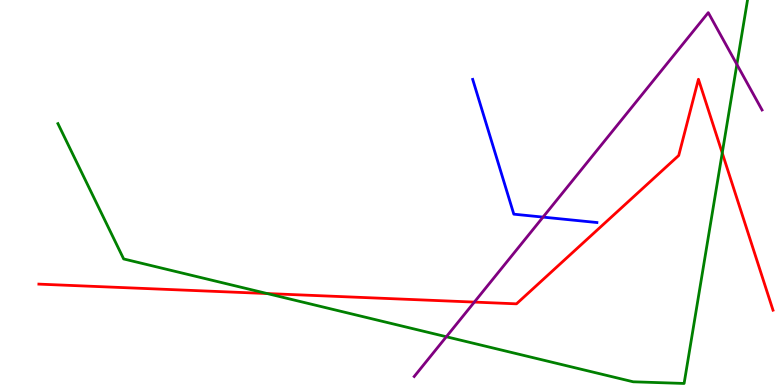[{'lines': ['blue', 'red'], 'intersections': []}, {'lines': ['green', 'red'], 'intersections': [{'x': 3.45, 'y': 2.38}, {'x': 9.32, 'y': 6.03}]}, {'lines': ['purple', 'red'], 'intersections': [{'x': 6.12, 'y': 2.15}]}, {'lines': ['blue', 'green'], 'intersections': []}, {'lines': ['blue', 'purple'], 'intersections': [{'x': 7.01, 'y': 4.36}]}, {'lines': ['green', 'purple'], 'intersections': [{'x': 5.76, 'y': 1.25}, {'x': 9.51, 'y': 8.33}]}]